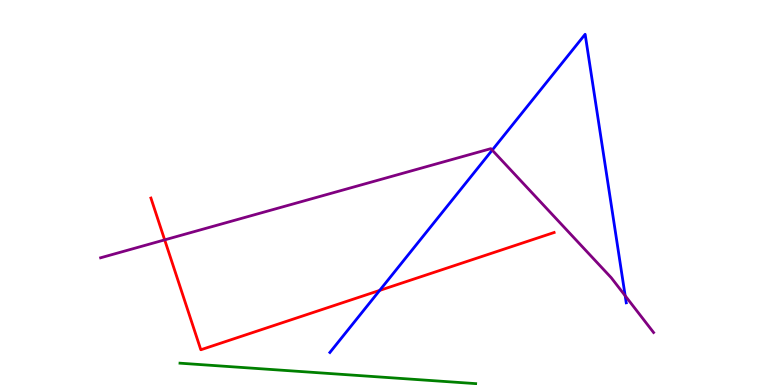[{'lines': ['blue', 'red'], 'intersections': [{'x': 4.9, 'y': 2.46}]}, {'lines': ['green', 'red'], 'intersections': []}, {'lines': ['purple', 'red'], 'intersections': [{'x': 2.12, 'y': 3.77}]}, {'lines': ['blue', 'green'], 'intersections': []}, {'lines': ['blue', 'purple'], 'intersections': [{'x': 6.35, 'y': 6.1}, {'x': 8.07, 'y': 2.32}]}, {'lines': ['green', 'purple'], 'intersections': []}]